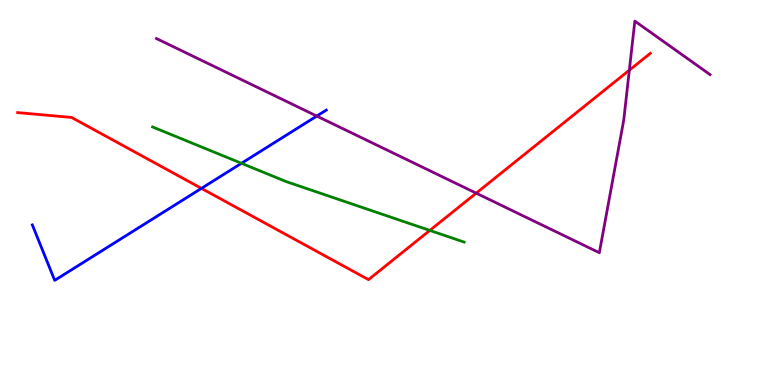[{'lines': ['blue', 'red'], 'intersections': [{'x': 2.6, 'y': 5.11}]}, {'lines': ['green', 'red'], 'intersections': [{'x': 5.55, 'y': 4.02}]}, {'lines': ['purple', 'red'], 'intersections': [{'x': 6.14, 'y': 4.98}, {'x': 8.12, 'y': 8.18}]}, {'lines': ['blue', 'green'], 'intersections': [{'x': 3.12, 'y': 5.76}]}, {'lines': ['blue', 'purple'], 'intersections': [{'x': 4.09, 'y': 6.99}]}, {'lines': ['green', 'purple'], 'intersections': []}]